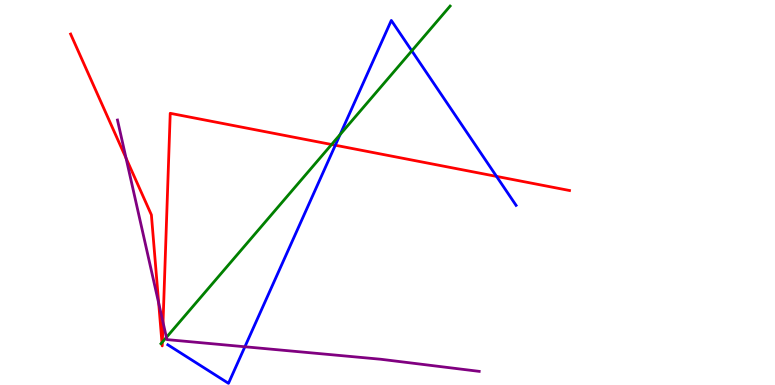[{'lines': ['blue', 'red'], 'intersections': [{'x': 4.33, 'y': 6.23}, {'x': 6.41, 'y': 5.42}]}, {'lines': ['green', 'red'], 'intersections': [{'x': 2.09, 'y': 1.1}, {'x': 2.09, 'y': 1.11}, {'x': 4.28, 'y': 6.25}]}, {'lines': ['purple', 'red'], 'intersections': [{'x': 1.63, 'y': 5.89}, {'x': 2.05, 'y': 2.13}, {'x': 2.1, 'y': 1.63}]}, {'lines': ['blue', 'green'], 'intersections': [{'x': 4.39, 'y': 6.51}, {'x': 5.31, 'y': 8.68}]}, {'lines': ['blue', 'purple'], 'intersections': [{'x': 3.16, 'y': 0.993}]}, {'lines': ['green', 'purple'], 'intersections': [{'x': 2.15, 'y': 1.24}]}]